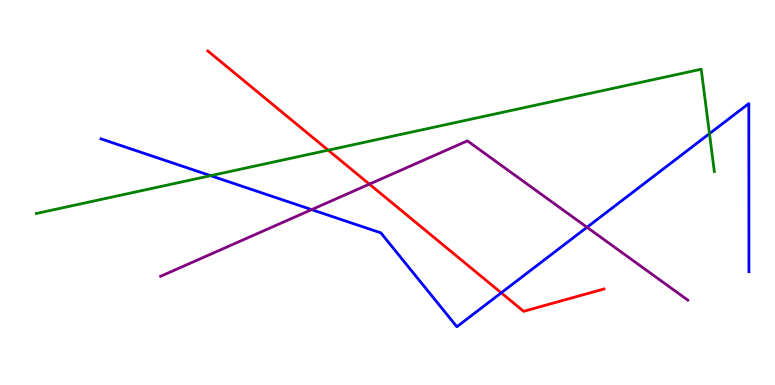[{'lines': ['blue', 'red'], 'intersections': [{'x': 6.47, 'y': 2.39}]}, {'lines': ['green', 'red'], 'intersections': [{'x': 4.23, 'y': 6.1}]}, {'lines': ['purple', 'red'], 'intersections': [{'x': 4.77, 'y': 5.22}]}, {'lines': ['blue', 'green'], 'intersections': [{'x': 2.72, 'y': 5.44}, {'x': 9.15, 'y': 6.53}]}, {'lines': ['blue', 'purple'], 'intersections': [{'x': 4.02, 'y': 4.56}, {'x': 7.57, 'y': 4.1}]}, {'lines': ['green', 'purple'], 'intersections': []}]